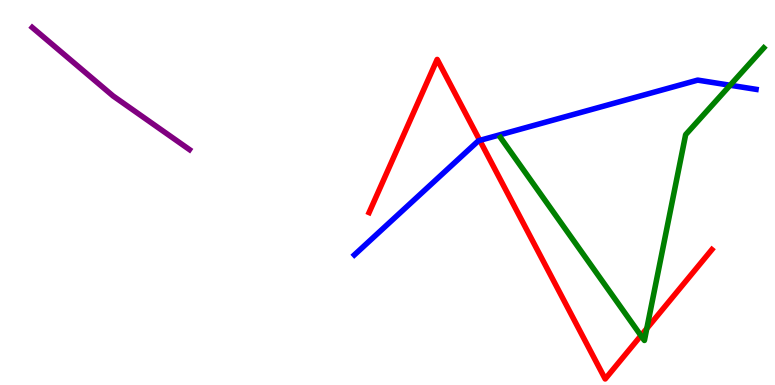[{'lines': ['blue', 'red'], 'intersections': [{'x': 6.19, 'y': 6.35}]}, {'lines': ['green', 'red'], 'intersections': [{'x': 8.27, 'y': 1.28}, {'x': 8.35, 'y': 1.47}]}, {'lines': ['purple', 'red'], 'intersections': []}, {'lines': ['blue', 'green'], 'intersections': [{'x': 9.42, 'y': 7.79}]}, {'lines': ['blue', 'purple'], 'intersections': []}, {'lines': ['green', 'purple'], 'intersections': []}]